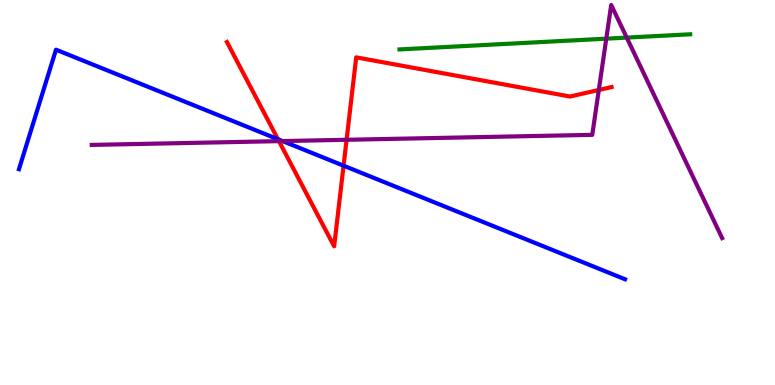[{'lines': ['blue', 'red'], 'intersections': [{'x': 3.59, 'y': 6.38}, {'x': 4.43, 'y': 5.7}]}, {'lines': ['green', 'red'], 'intersections': []}, {'lines': ['purple', 'red'], 'intersections': [{'x': 3.6, 'y': 6.33}, {'x': 4.47, 'y': 6.37}, {'x': 7.73, 'y': 7.66}]}, {'lines': ['blue', 'green'], 'intersections': []}, {'lines': ['blue', 'purple'], 'intersections': [{'x': 3.65, 'y': 6.34}]}, {'lines': ['green', 'purple'], 'intersections': [{'x': 7.82, 'y': 9.0}, {'x': 8.09, 'y': 9.02}]}]